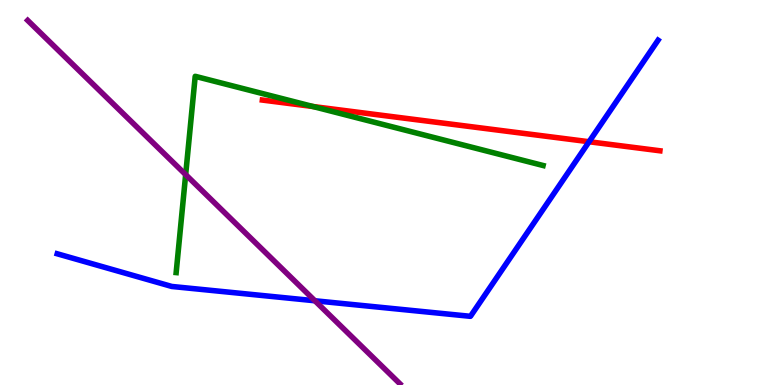[{'lines': ['blue', 'red'], 'intersections': [{'x': 7.6, 'y': 6.32}]}, {'lines': ['green', 'red'], 'intersections': [{'x': 4.04, 'y': 7.23}]}, {'lines': ['purple', 'red'], 'intersections': []}, {'lines': ['blue', 'green'], 'intersections': []}, {'lines': ['blue', 'purple'], 'intersections': [{'x': 4.06, 'y': 2.19}]}, {'lines': ['green', 'purple'], 'intersections': [{'x': 2.4, 'y': 5.46}]}]